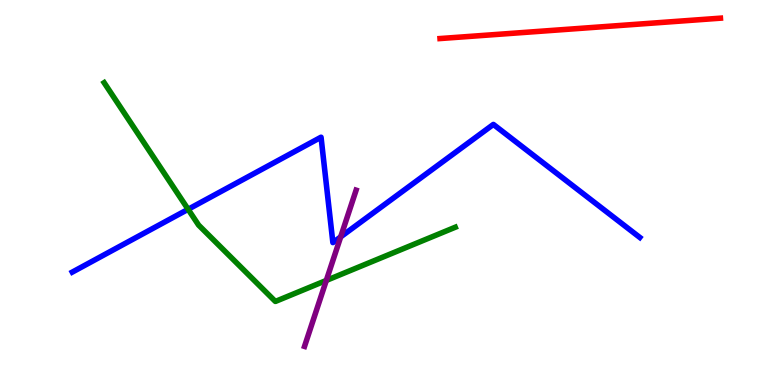[{'lines': ['blue', 'red'], 'intersections': []}, {'lines': ['green', 'red'], 'intersections': []}, {'lines': ['purple', 'red'], 'intersections': []}, {'lines': ['blue', 'green'], 'intersections': [{'x': 2.43, 'y': 4.56}]}, {'lines': ['blue', 'purple'], 'intersections': [{'x': 4.4, 'y': 3.85}]}, {'lines': ['green', 'purple'], 'intersections': [{'x': 4.21, 'y': 2.72}]}]